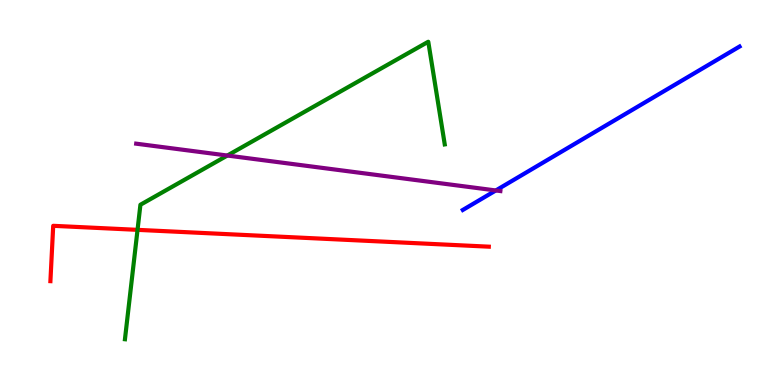[{'lines': ['blue', 'red'], 'intersections': []}, {'lines': ['green', 'red'], 'intersections': [{'x': 1.77, 'y': 4.03}]}, {'lines': ['purple', 'red'], 'intersections': []}, {'lines': ['blue', 'green'], 'intersections': []}, {'lines': ['blue', 'purple'], 'intersections': [{'x': 6.4, 'y': 5.05}]}, {'lines': ['green', 'purple'], 'intersections': [{'x': 2.93, 'y': 5.96}]}]